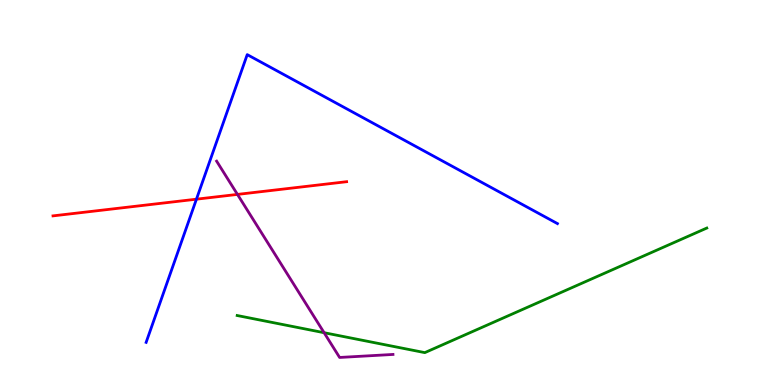[{'lines': ['blue', 'red'], 'intersections': [{'x': 2.53, 'y': 4.83}]}, {'lines': ['green', 'red'], 'intersections': []}, {'lines': ['purple', 'red'], 'intersections': [{'x': 3.06, 'y': 4.95}]}, {'lines': ['blue', 'green'], 'intersections': []}, {'lines': ['blue', 'purple'], 'intersections': []}, {'lines': ['green', 'purple'], 'intersections': [{'x': 4.18, 'y': 1.36}]}]